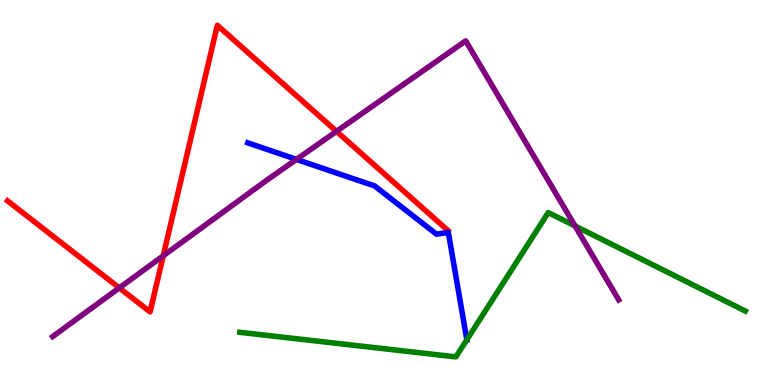[{'lines': ['blue', 'red'], 'intersections': []}, {'lines': ['green', 'red'], 'intersections': []}, {'lines': ['purple', 'red'], 'intersections': [{'x': 1.54, 'y': 2.52}, {'x': 2.11, 'y': 3.36}, {'x': 4.34, 'y': 6.59}]}, {'lines': ['blue', 'green'], 'intersections': [{'x': 6.02, 'y': 1.17}]}, {'lines': ['blue', 'purple'], 'intersections': [{'x': 3.83, 'y': 5.86}]}, {'lines': ['green', 'purple'], 'intersections': [{'x': 7.42, 'y': 4.13}]}]